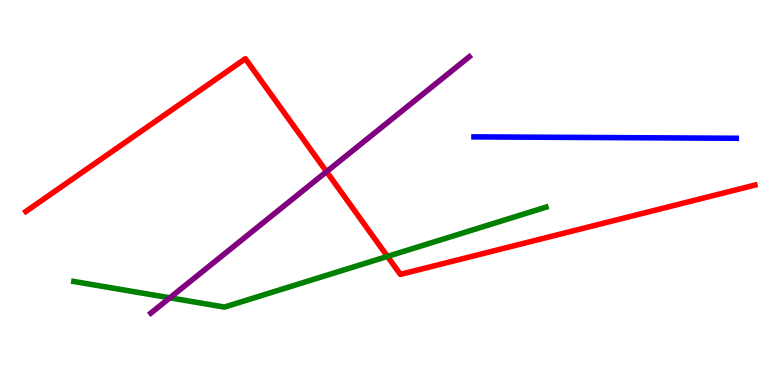[{'lines': ['blue', 'red'], 'intersections': []}, {'lines': ['green', 'red'], 'intersections': [{'x': 5.0, 'y': 3.34}]}, {'lines': ['purple', 'red'], 'intersections': [{'x': 4.21, 'y': 5.54}]}, {'lines': ['blue', 'green'], 'intersections': []}, {'lines': ['blue', 'purple'], 'intersections': []}, {'lines': ['green', 'purple'], 'intersections': [{'x': 2.19, 'y': 2.26}]}]